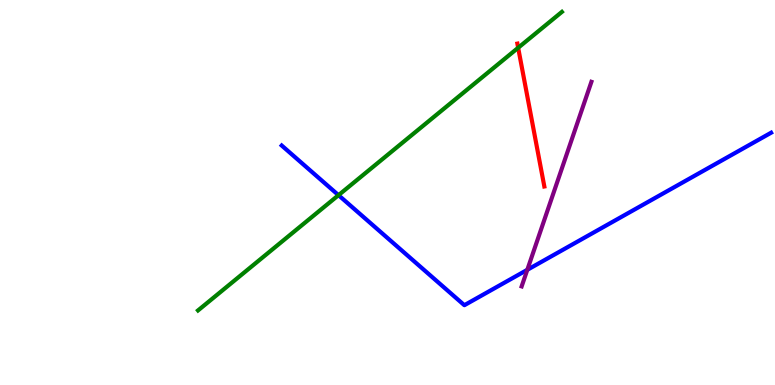[{'lines': ['blue', 'red'], 'intersections': []}, {'lines': ['green', 'red'], 'intersections': [{'x': 6.69, 'y': 8.76}]}, {'lines': ['purple', 'red'], 'intersections': []}, {'lines': ['blue', 'green'], 'intersections': [{'x': 4.37, 'y': 4.93}]}, {'lines': ['blue', 'purple'], 'intersections': [{'x': 6.8, 'y': 2.99}]}, {'lines': ['green', 'purple'], 'intersections': []}]